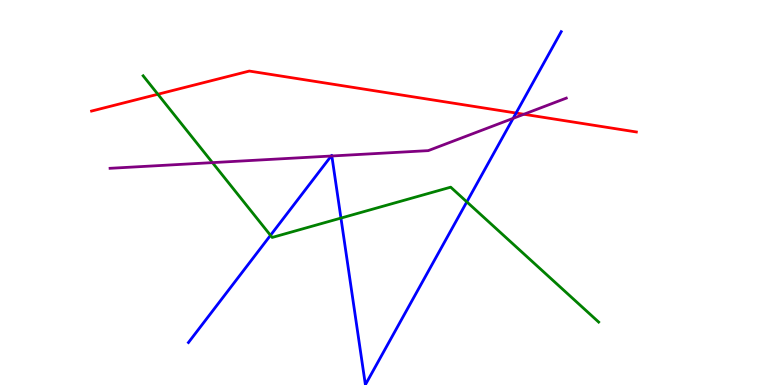[{'lines': ['blue', 'red'], 'intersections': [{'x': 6.66, 'y': 7.06}]}, {'lines': ['green', 'red'], 'intersections': [{'x': 2.04, 'y': 7.55}]}, {'lines': ['purple', 'red'], 'intersections': [{'x': 6.76, 'y': 7.03}]}, {'lines': ['blue', 'green'], 'intersections': [{'x': 3.49, 'y': 3.89}, {'x': 4.4, 'y': 4.34}, {'x': 6.02, 'y': 4.76}]}, {'lines': ['blue', 'purple'], 'intersections': [{'x': 4.27, 'y': 5.95}, {'x': 4.28, 'y': 5.95}, {'x': 6.62, 'y': 6.93}]}, {'lines': ['green', 'purple'], 'intersections': [{'x': 2.74, 'y': 5.78}]}]